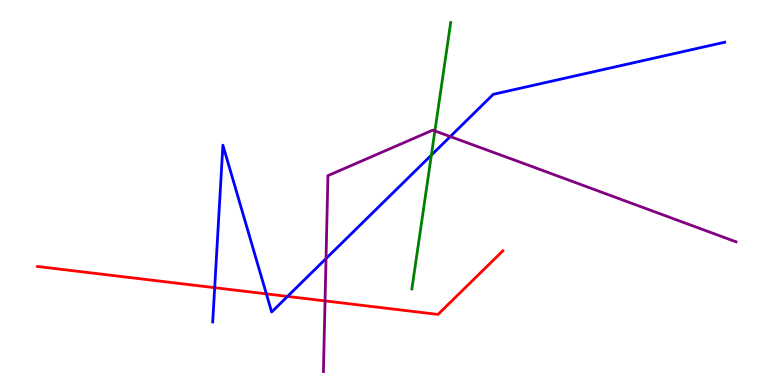[{'lines': ['blue', 'red'], 'intersections': [{'x': 2.77, 'y': 2.53}, {'x': 3.44, 'y': 2.37}, {'x': 3.71, 'y': 2.3}]}, {'lines': ['green', 'red'], 'intersections': []}, {'lines': ['purple', 'red'], 'intersections': [{'x': 4.19, 'y': 2.18}]}, {'lines': ['blue', 'green'], 'intersections': [{'x': 5.57, 'y': 5.97}]}, {'lines': ['blue', 'purple'], 'intersections': [{'x': 4.21, 'y': 3.28}, {'x': 5.81, 'y': 6.45}]}, {'lines': ['green', 'purple'], 'intersections': [{'x': 5.61, 'y': 6.6}]}]